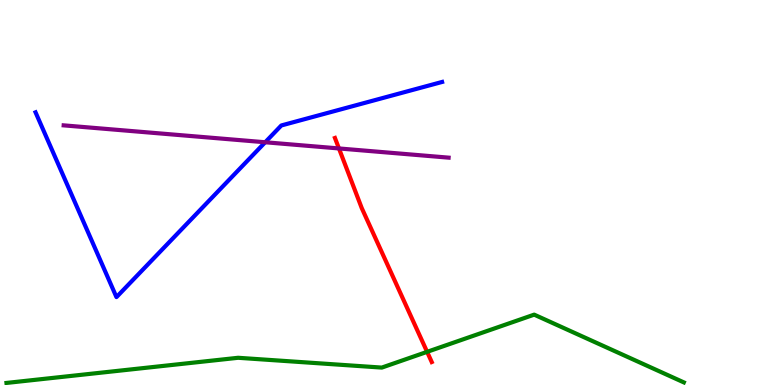[{'lines': ['blue', 'red'], 'intersections': []}, {'lines': ['green', 'red'], 'intersections': [{'x': 5.51, 'y': 0.861}]}, {'lines': ['purple', 'red'], 'intersections': [{'x': 4.37, 'y': 6.14}]}, {'lines': ['blue', 'green'], 'intersections': []}, {'lines': ['blue', 'purple'], 'intersections': [{'x': 3.42, 'y': 6.3}]}, {'lines': ['green', 'purple'], 'intersections': []}]